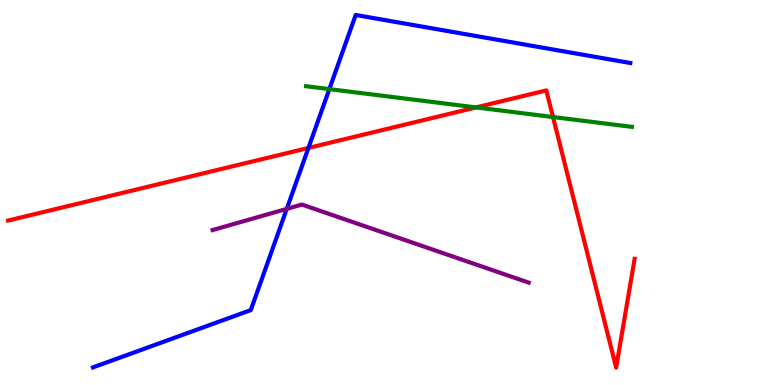[{'lines': ['blue', 'red'], 'intersections': [{'x': 3.98, 'y': 6.16}]}, {'lines': ['green', 'red'], 'intersections': [{'x': 6.14, 'y': 7.21}, {'x': 7.14, 'y': 6.96}]}, {'lines': ['purple', 'red'], 'intersections': []}, {'lines': ['blue', 'green'], 'intersections': [{'x': 4.25, 'y': 7.69}]}, {'lines': ['blue', 'purple'], 'intersections': [{'x': 3.7, 'y': 4.57}]}, {'lines': ['green', 'purple'], 'intersections': []}]